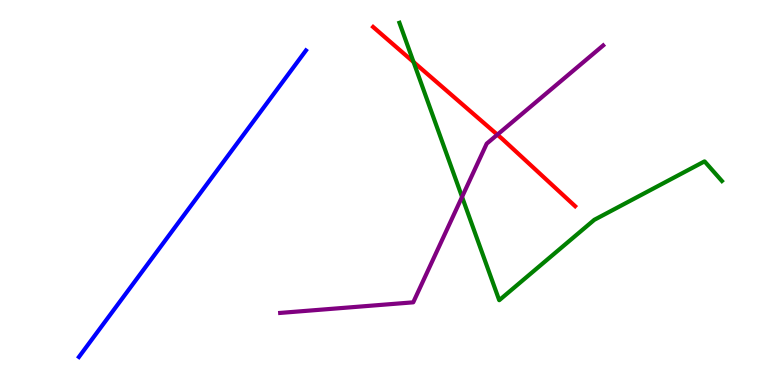[{'lines': ['blue', 'red'], 'intersections': []}, {'lines': ['green', 'red'], 'intersections': [{'x': 5.34, 'y': 8.39}]}, {'lines': ['purple', 'red'], 'intersections': [{'x': 6.42, 'y': 6.5}]}, {'lines': ['blue', 'green'], 'intersections': []}, {'lines': ['blue', 'purple'], 'intersections': []}, {'lines': ['green', 'purple'], 'intersections': [{'x': 5.96, 'y': 4.89}]}]